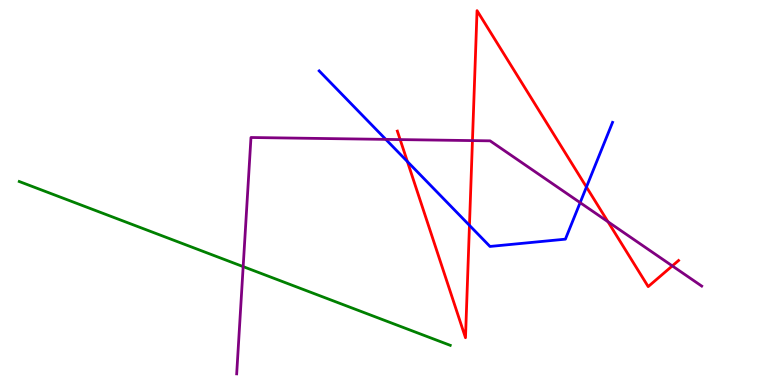[{'lines': ['blue', 'red'], 'intersections': [{'x': 5.26, 'y': 5.8}, {'x': 6.06, 'y': 4.15}, {'x': 7.57, 'y': 5.14}]}, {'lines': ['green', 'red'], 'intersections': []}, {'lines': ['purple', 'red'], 'intersections': [{'x': 5.16, 'y': 6.37}, {'x': 6.1, 'y': 6.35}, {'x': 7.84, 'y': 4.24}, {'x': 8.67, 'y': 3.09}]}, {'lines': ['blue', 'green'], 'intersections': []}, {'lines': ['blue', 'purple'], 'intersections': [{'x': 4.98, 'y': 6.38}, {'x': 7.49, 'y': 4.74}]}, {'lines': ['green', 'purple'], 'intersections': [{'x': 3.14, 'y': 3.07}]}]